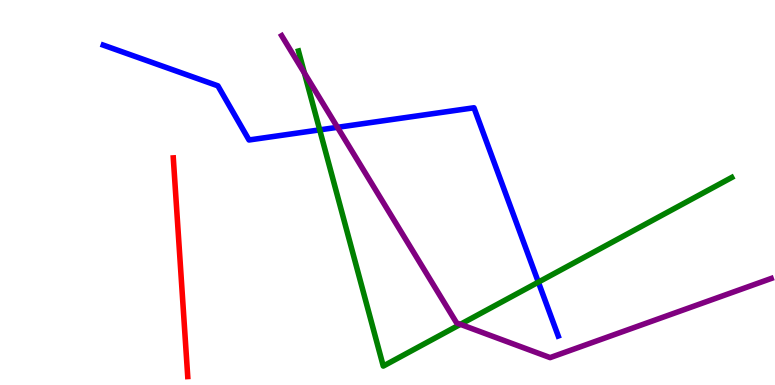[{'lines': ['blue', 'red'], 'intersections': []}, {'lines': ['green', 'red'], 'intersections': []}, {'lines': ['purple', 'red'], 'intersections': []}, {'lines': ['blue', 'green'], 'intersections': [{'x': 4.13, 'y': 6.63}, {'x': 6.95, 'y': 2.67}]}, {'lines': ['blue', 'purple'], 'intersections': [{'x': 4.35, 'y': 6.69}]}, {'lines': ['green', 'purple'], 'intersections': [{'x': 3.93, 'y': 8.1}, {'x': 5.94, 'y': 1.58}]}]